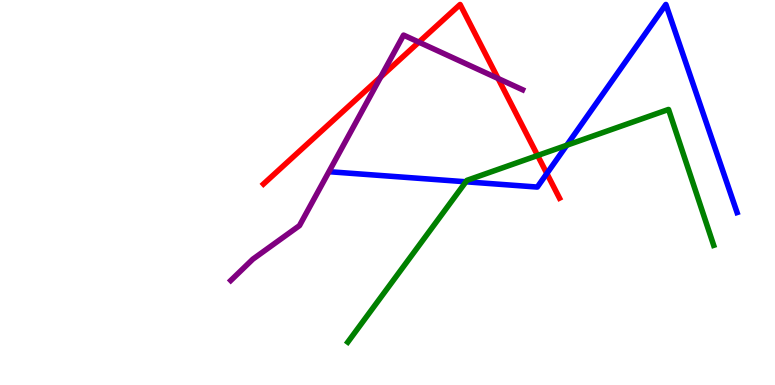[{'lines': ['blue', 'red'], 'intersections': [{'x': 7.06, 'y': 5.49}]}, {'lines': ['green', 'red'], 'intersections': [{'x': 6.94, 'y': 5.96}]}, {'lines': ['purple', 'red'], 'intersections': [{'x': 4.91, 'y': 8.0}, {'x': 5.4, 'y': 8.91}, {'x': 6.43, 'y': 7.96}]}, {'lines': ['blue', 'green'], 'intersections': [{'x': 6.01, 'y': 5.28}, {'x': 7.31, 'y': 6.23}]}, {'lines': ['blue', 'purple'], 'intersections': []}, {'lines': ['green', 'purple'], 'intersections': []}]